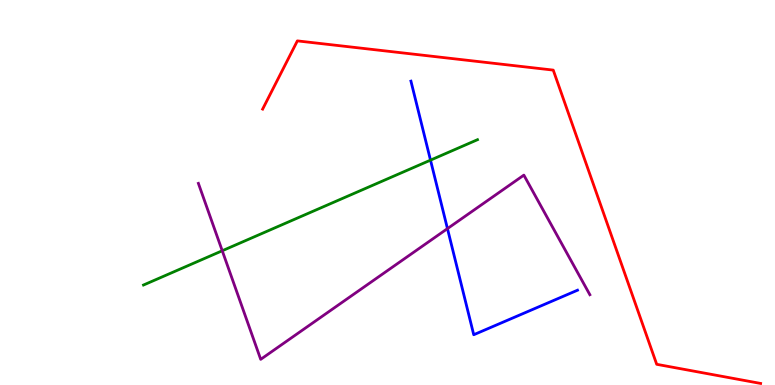[{'lines': ['blue', 'red'], 'intersections': []}, {'lines': ['green', 'red'], 'intersections': []}, {'lines': ['purple', 'red'], 'intersections': []}, {'lines': ['blue', 'green'], 'intersections': [{'x': 5.55, 'y': 5.84}]}, {'lines': ['blue', 'purple'], 'intersections': [{'x': 5.77, 'y': 4.06}]}, {'lines': ['green', 'purple'], 'intersections': [{'x': 2.87, 'y': 3.49}]}]